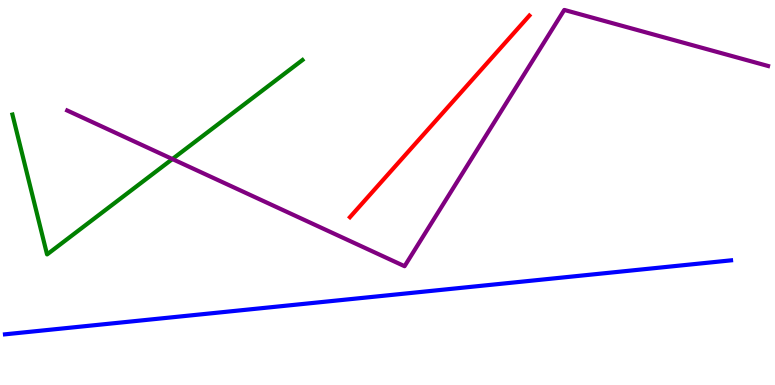[{'lines': ['blue', 'red'], 'intersections': []}, {'lines': ['green', 'red'], 'intersections': []}, {'lines': ['purple', 'red'], 'intersections': []}, {'lines': ['blue', 'green'], 'intersections': []}, {'lines': ['blue', 'purple'], 'intersections': []}, {'lines': ['green', 'purple'], 'intersections': [{'x': 2.22, 'y': 5.87}]}]